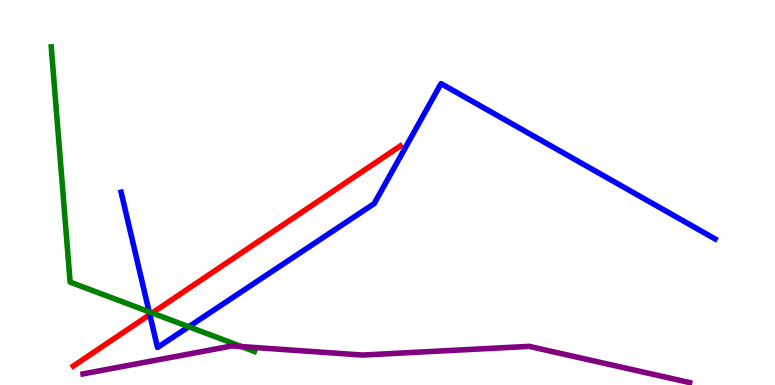[{'lines': ['blue', 'red'], 'intersections': [{'x': 1.93, 'y': 1.83}]}, {'lines': ['green', 'red'], 'intersections': [{'x': 1.96, 'y': 1.87}]}, {'lines': ['purple', 'red'], 'intersections': []}, {'lines': ['blue', 'green'], 'intersections': [{'x': 1.92, 'y': 1.9}, {'x': 2.44, 'y': 1.51}]}, {'lines': ['blue', 'purple'], 'intersections': []}, {'lines': ['green', 'purple'], 'intersections': [{'x': 3.12, 'y': 0.998}]}]